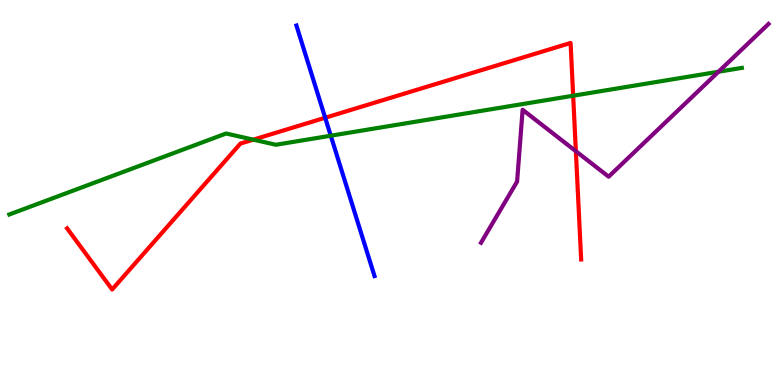[{'lines': ['blue', 'red'], 'intersections': [{'x': 4.2, 'y': 6.94}]}, {'lines': ['green', 'red'], 'intersections': [{'x': 3.27, 'y': 6.37}, {'x': 7.4, 'y': 7.51}]}, {'lines': ['purple', 'red'], 'intersections': [{'x': 7.43, 'y': 6.07}]}, {'lines': ['blue', 'green'], 'intersections': [{'x': 4.27, 'y': 6.48}]}, {'lines': ['blue', 'purple'], 'intersections': []}, {'lines': ['green', 'purple'], 'intersections': [{'x': 9.27, 'y': 8.14}]}]